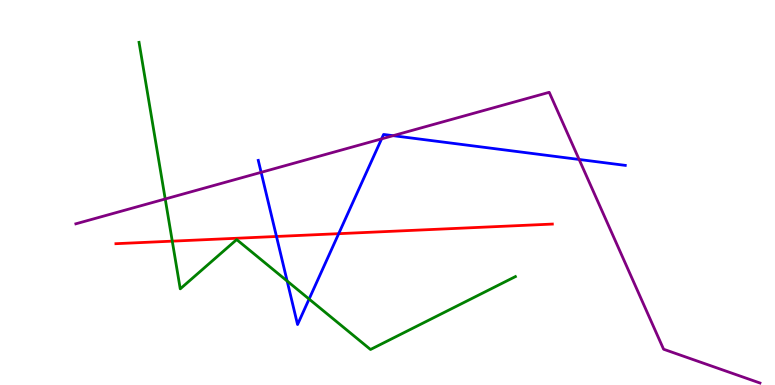[{'lines': ['blue', 'red'], 'intersections': [{'x': 3.57, 'y': 3.86}, {'x': 4.37, 'y': 3.93}]}, {'lines': ['green', 'red'], 'intersections': [{'x': 2.22, 'y': 3.74}]}, {'lines': ['purple', 'red'], 'intersections': []}, {'lines': ['blue', 'green'], 'intersections': [{'x': 3.71, 'y': 2.7}, {'x': 3.99, 'y': 2.23}]}, {'lines': ['blue', 'purple'], 'intersections': [{'x': 3.37, 'y': 5.52}, {'x': 4.92, 'y': 6.39}, {'x': 5.07, 'y': 6.48}, {'x': 7.47, 'y': 5.86}]}, {'lines': ['green', 'purple'], 'intersections': [{'x': 2.13, 'y': 4.83}]}]